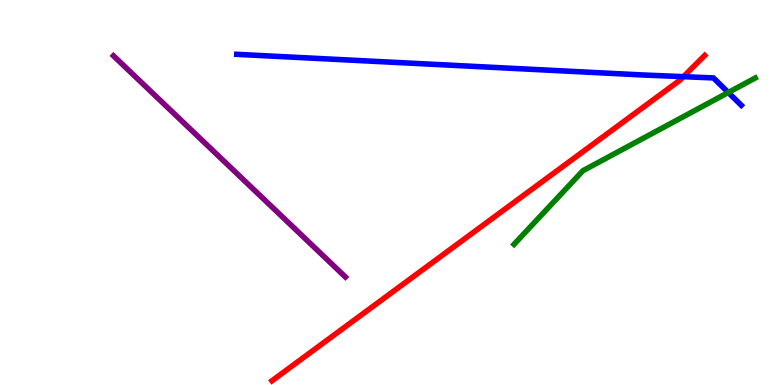[{'lines': ['blue', 'red'], 'intersections': [{'x': 8.82, 'y': 8.01}]}, {'lines': ['green', 'red'], 'intersections': []}, {'lines': ['purple', 'red'], 'intersections': []}, {'lines': ['blue', 'green'], 'intersections': [{'x': 9.4, 'y': 7.6}]}, {'lines': ['blue', 'purple'], 'intersections': []}, {'lines': ['green', 'purple'], 'intersections': []}]